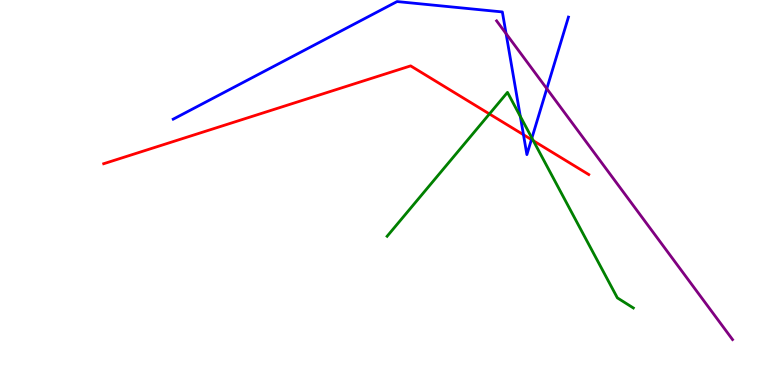[{'lines': ['blue', 'red'], 'intersections': [{'x': 6.75, 'y': 6.5}, {'x': 6.86, 'y': 6.37}]}, {'lines': ['green', 'red'], 'intersections': [{'x': 6.32, 'y': 7.04}, {'x': 6.88, 'y': 6.34}]}, {'lines': ['purple', 'red'], 'intersections': []}, {'lines': ['blue', 'green'], 'intersections': [{'x': 6.71, 'y': 6.98}, {'x': 6.86, 'y': 6.41}]}, {'lines': ['blue', 'purple'], 'intersections': [{'x': 6.53, 'y': 9.13}, {'x': 7.06, 'y': 7.7}]}, {'lines': ['green', 'purple'], 'intersections': []}]